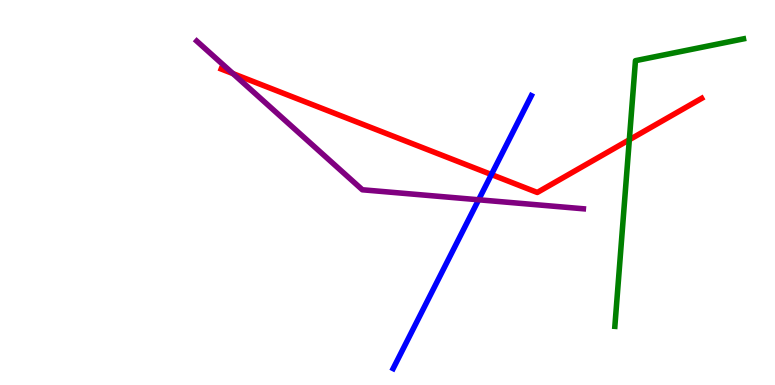[{'lines': ['blue', 'red'], 'intersections': [{'x': 6.34, 'y': 5.47}]}, {'lines': ['green', 'red'], 'intersections': [{'x': 8.12, 'y': 6.37}]}, {'lines': ['purple', 'red'], 'intersections': [{'x': 3.01, 'y': 8.09}]}, {'lines': ['blue', 'green'], 'intersections': []}, {'lines': ['blue', 'purple'], 'intersections': [{'x': 6.18, 'y': 4.81}]}, {'lines': ['green', 'purple'], 'intersections': []}]